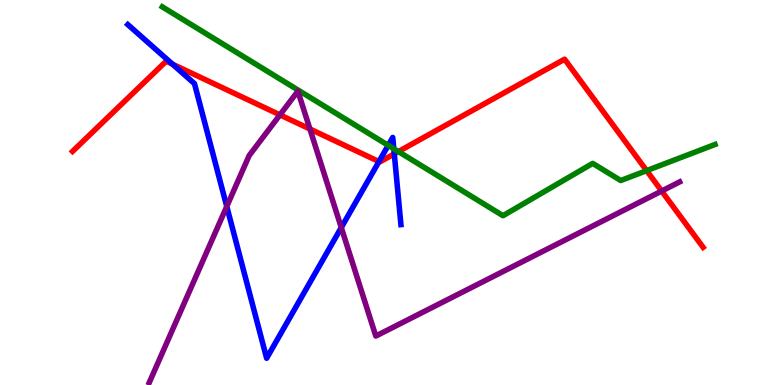[{'lines': ['blue', 'red'], 'intersections': [{'x': 2.23, 'y': 8.33}, {'x': 4.89, 'y': 5.8}, {'x': 5.09, 'y': 6.0}]}, {'lines': ['green', 'red'], 'intersections': [{'x': 5.14, 'y': 6.06}, {'x': 8.34, 'y': 5.57}]}, {'lines': ['purple', 'red'], 'intersections': [{'x': 3.61, 'y': 7.02}, {'x': 4.0, 'y': 6.65}, {'x': 8.54, 'y': 5.04}]}, {'lines': ['blue', 'green'], 'intersections': [{'x': 5.01, 'y': 6.22}, {'x': 5.08, 'y': 6.14}]}, {'lines': ['blue', 'purple'], 'intersections': [{'x': 2.93, 'y': 4.64}, {'x': 4.4, 'y': 4.09}]}, {'lines': ['green', 'purple'], 'intersections': []}]